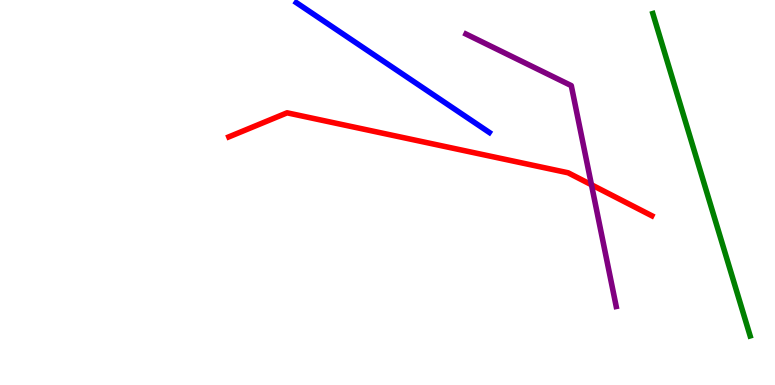[{'lines': ['blue', 'red'], 'intersections': []}, {'lines': ['green', 'red'], 'intersections': []}, {'lines': ['purple', 'red'], 'intersections': [{'x': 7.63, 'y': 5.2}]}, {'lines': ['blue', 'green'], 'intersections': []}, {'lines': ['blue', 'purple'], 'intersections': []}, {'lines': ['green', 'purple'], 'intersections': []}]